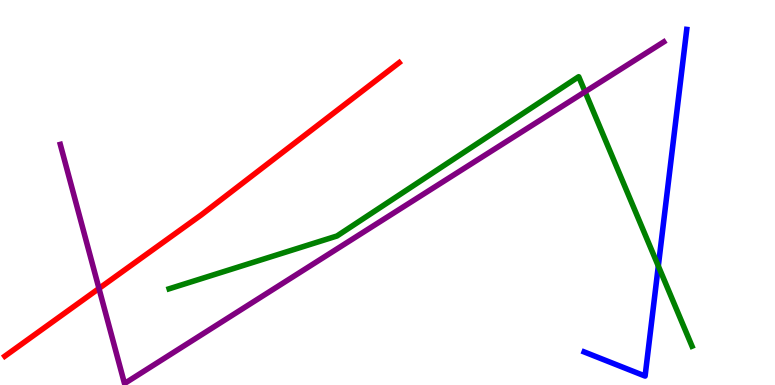[{'lines': ['blue', 'red'], 'intersections': []}, {'lines': ['green', 'red'], 'intersections': []}, {'lines': ['purple', 'red'], 'intersections': [{'x': 1.28, 'y': 2.51}]}, {'lines': ['blue', 'green'], 'intersections': [{'x': 8.49, 'y': 3.09}]}, {'lines': ['blue', 'purple'], 'intersections': []}, {'lines': ['green', 'purple'], 'intersections': [{'x': 7.55, 'y': 7.62}]}]